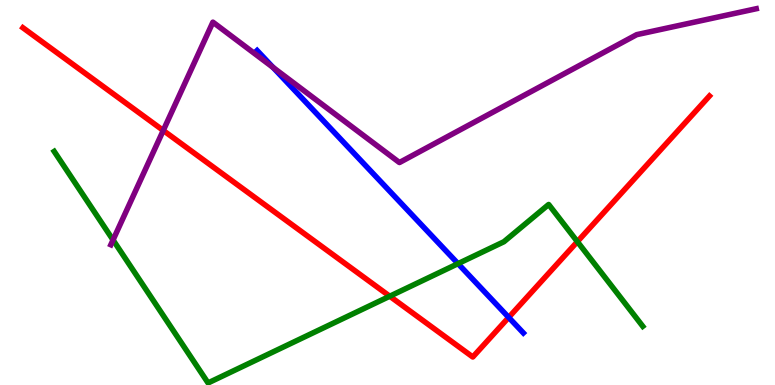[{'lines': ['blue', 'red'], 'intersections': [{'x': 6.56, 'y': 1.76}]}, {'lines': ['green', 'red'], 'intersections': [{'x': 5.03, 'y': 2.31}, {'x': 7.45, 'y': 3.72}]}, {'lines': ['purple', 'red'], 'intersections': [{'x': 2.11, 'y': 6.61}]}, {'lines': ['blue', 'green'], 'intersections': [{'x': 5.91, 'y': 3.15}]}, {'lines': ['blue', 'purple'], 'intersections': [{'x': 3.52, 'y': 8.25}]}, {'lines': ['green', 'purple'], 'intersections': [{'x': 1.46, 'y': 3.77}]}]